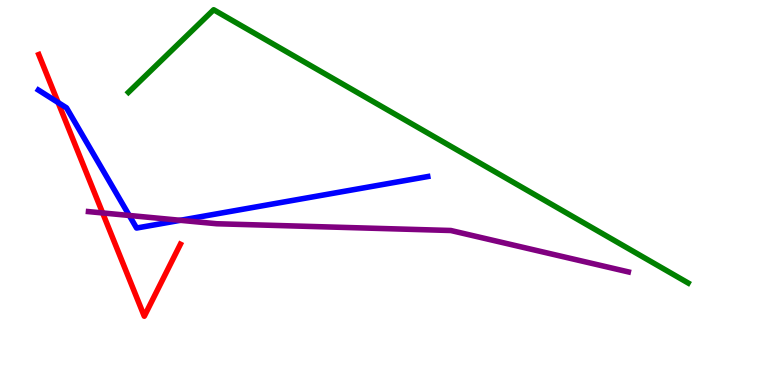[{'lines': ['blue', 'red'], 'intersections': [{'x': 0.75, 'y': 7.34}]}, {'lines': ['green', 'red'], 'intersections': []}, {'lines': ['purple', 'red'], 'intersections': [{'x': 1.32, 'y': 4.47}]}, {'lines': ['blue', 'green'], 'intersections': []}, {'lines': ['blue', 'purple'], 'intersections': [{'x': 1.67, 'y': 4.4}, {'x': 2.33, 'y': 4.28}]}, {'lines': ['green', 'purple'], 'intersections': []}]